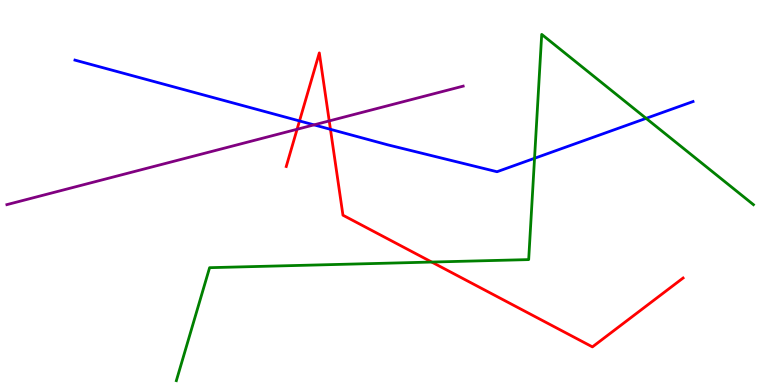[{'lines': ['blue', 'red'], 'intersections': [{'x': 3.86, 'y': 6.86}, {'x': 4.26, 'y': 6.64}]}, {'lines': ['green', 'red'], 'intersections': [{'x': 5.57, 'y': 3.19}]}, {'lines': ['purple', 'red'], 'intersections': [{'x': 3.83, 'y': 6.64}, {'x': 4.25, 'y': 6.86}]}, {'lines': ['blue', 'green'], 'intersections': [{'x': 6.9, 'y': 5.89}, {'x': 8.34, 'y': 6.93}]}, {'lines': ['blue', 'purple'], 'intersections': [{'x': 4.05, 'y': 6.76}]}, {'lines': ['green', 'purple'], 'intersections': []}]